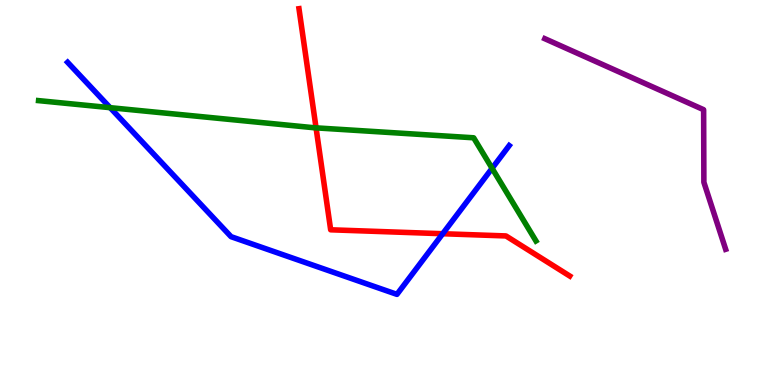[{'lines': ['blue', 'red'], 'intersections': [{'x': 5.71, 'y': 3.93}]}, {'lines': ['green', 'red'], 'intersections': [{'x': 4.08, 'y': 6.68}]}, {'lines': ['purple', 'red'], 'intersections': []}, {'lines': ['blue', 'green'], 'intersections': [{'x': 1.42, 'y': 7.2}, {'x': 6.35, 'y': 5.63}]}, {'lines': ['blue', 'purple'], 'intersections': []}, {'lines': ['green', 'purple'], 'intersections': []}]